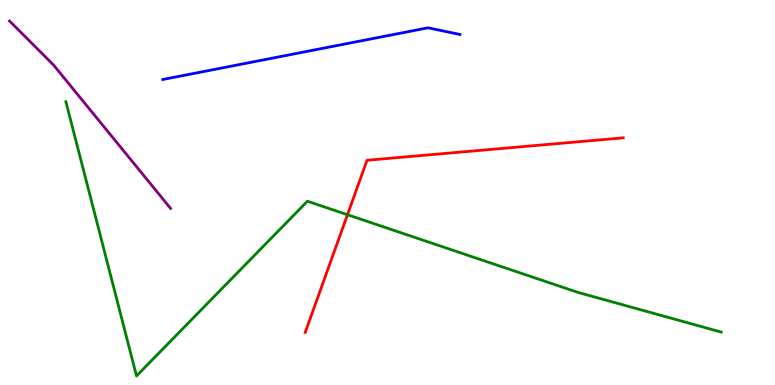[{'lines': ['blue', 'red'], 'intersections': []}, {'lines': ['green', 'red'], 'intersections': [{'x': 4.48, 'y': 4.42}]}, {'lines': ['purple', 'red'], 'intersections': []}, {'lines': ['blue', 'green'], 'intersections': []}, {'lines': ['blue', 'purple'], 'intersections': []}, {'lines': ['green', 'purple'], 'intersections': []}]